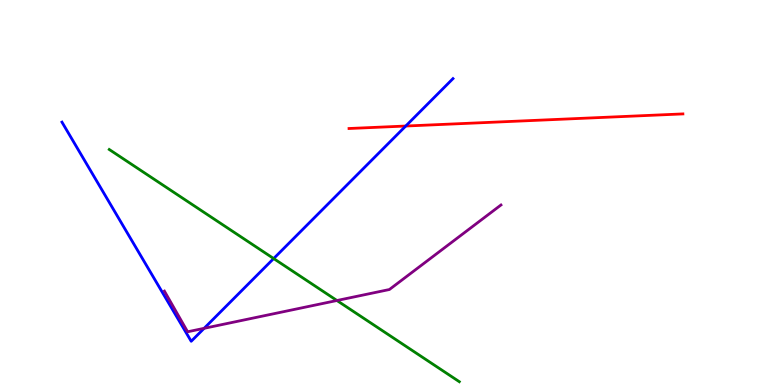[{'lines': ['blue', 'red'], 'intersections': [{'x': 5.24, 'y': 6.73}]}, {'lines': ['green', 'red'], 'intersections': []}, {'lines': ['purple', 'red'], 'intersections': []}, {'lines': ['blue', 'green'], 'intersections': [{'x': 3.53, 'y': 3.28}]}, {'lines': ['blue', 'purple'], 'intersections': [{'x': 2.63, 'y': 1.47}]}, {'lines': ['green', 'purple'], 'intersections': [{'x': 4.35, 'y': 2.19}]}]